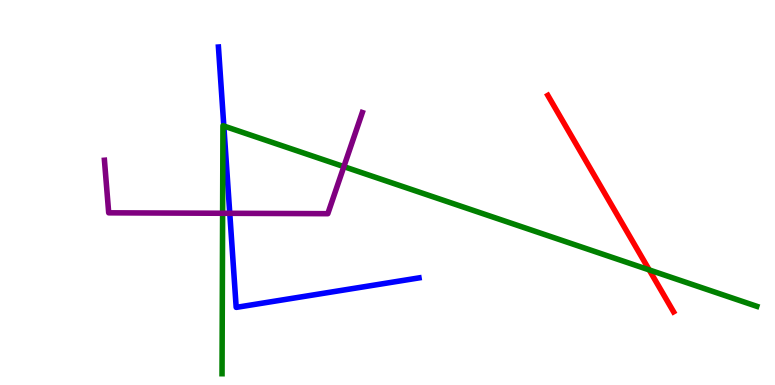[{'lines': ['blue', 'red'], 'intersections': []}, {'lines': ['green', 'red'], 'intersections': [{'x': 8.38, 'y': 2.99}]}, {'lines': ['purple', 'red'], 'intersections': []}, {'lines': ['blue', 'green'], 'intersections': [{'x': 2.89, 'y': 6.73}]}, {'lines': ['blue', 'purple'], 'intersections': [{'x': 2.96, 'y': 4.46}]}, {'lines': ['green', 'purple'], 'intersections': [{'x': 2.87, 'y': 4.46}, {'x': 4.44, 'y': 5.67}]}]